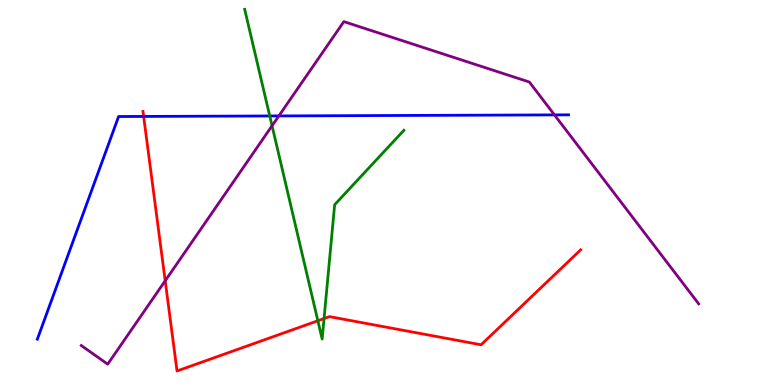[{'lines': ['blue', 'red'], 'intersections': [{'x': 1.85, 'y': 6.98}]}, {'lines': ['green', 'red'], 'intersections': [{'x': 4.1, 'y': 1.67}, {'x': 4.18, 'y': 1.73}]}, {'lines': ['purple', 'red'], 'intersections': [{'x': 2.13, 'y': 2.71}]}, {'lines': ['blue', 'green'], 'intersections': [{'x': 3.48, 'y': 6.99}]}, {'lines': ['blue', 'purple'], 'intersections': [{'x': 3.6, 'y': 6.99}, {'x': 7.15, 'y': 7.02}]}, {'lines': ['green', 'purple'], 'intersections': [{'x': 3.51, 'y': 6.73}]}]